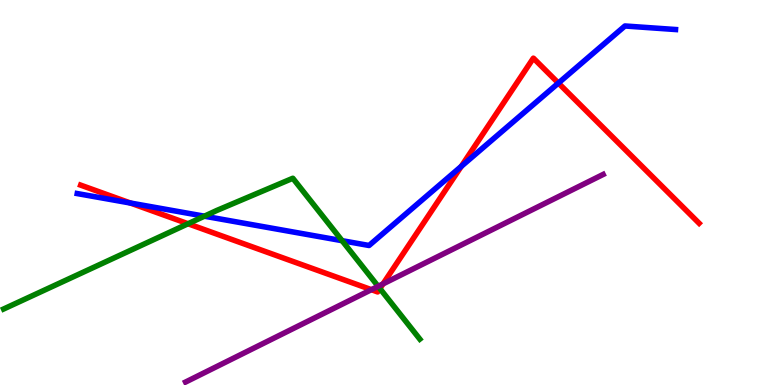[{'lines': ['blue', 'red'], 'intersections': [{'x': 1.68, 'y': 4.73}, {'x': 5.95, 'y': 5.68}, {'x': 7.21, 'y': 7.84}]}, {'lines': ['green', 'red'], 'intersections': [{'x': 2.43, 'y': 4.19}, {'x': 4.9, 'y': 2.5}]}, {'lines': ['purple', 'red'], 'intersections': [{'x': 4.79, 'y': 2.48}, {'x': 4.94, 'y': 2.63}]}, {'lines': ['blue', 'green'], 'intersections': [{'x': 2.64, 'y': 4.38}, {'x': 4.41, 'y': 3.75}]}, {'lines': ['blue', 'purple'], 'intersections': []}, {'lines': ['green', 'purple'], 'intersections': [{'x': 4.88, 'y': 2.56}]}]